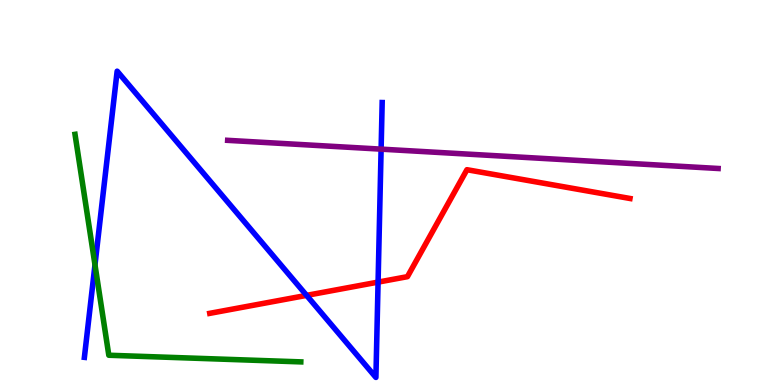[{'lines': ['blue', 'red'], 'intersections': [{'x': 3.96, 'y': 2.33}, {'x': 4.88, 'y': 2.67}]}, {'lines': ['green', 'red'], 'intersections': []}, {'lines': ['purple', 'red'], 'intersections': []}, {'lines': ['blue', 'green'], 'intersections': [{'x': 1.23, 'y': 3.12}]}, {'lines': ['blue', 'purple'], 'intersections': [{'x': 4.92, 'y': 6.13}]}, {'lines': ['green', 'purple'], 'intersections': []}]